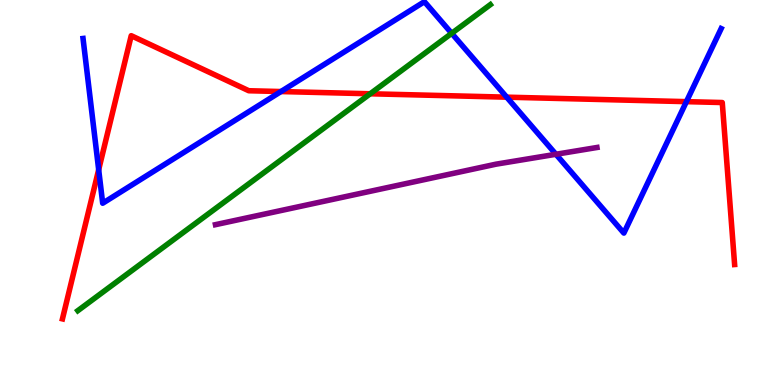[{'lines': ['blue', 'red'], 'intersections': [{'x': 1.27, 'y': 5.59}, {'x': 3.63, 'y': 7.62}, {'x': 6.54, 'y': 7.48}, {'x': 8.86, 'y': 7.36}]}, {'lines': ['green', 'red'], 'intersections': [{'x': 4.78, 'y': 7.56}]}, {'lines': ['purple', 'red'], 'intersections': []}, {'lines': ['blue', 'green'], 'intersections': [{'x': 5.83, 'y': 9.13}]}, {'lines': ['blue', 'purple'], 'intersections': [{'x': 7.17, 'y': 5.99}]}, {'lines': ['green', 'purple'], 'intersections': []}]